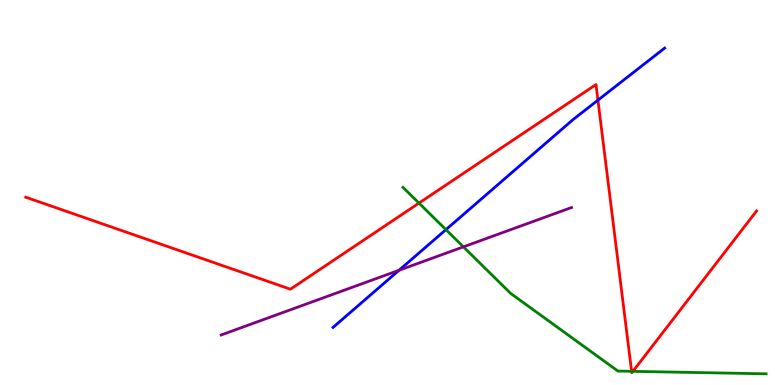[{'lines': ['blue', 'red'], 'intersections': [{'x': 7.72, 'y': 7.4}]}, {'lines': ['green', 'red'], 'intersections': [{'x': 5.41, 'y': 4.72}, {'x': 8.15, 'y': 0.355}, {'x': 8.17, 'y': 0.355}]}, {'lines': ['purple', 'red'], 'intersections': []}, {'lines': ['blue', 'green'], 'intersections': [{'x': 5.75, 'y': 4.03}]}, {'lines': ['blue', 'purple'], 'intersections': [{'x': 5.15, 'y': 2.98}]}, {'lines': ['green', 'purple'], 'intersections': [{'x': 5.98, 'y': 3.59}]}]